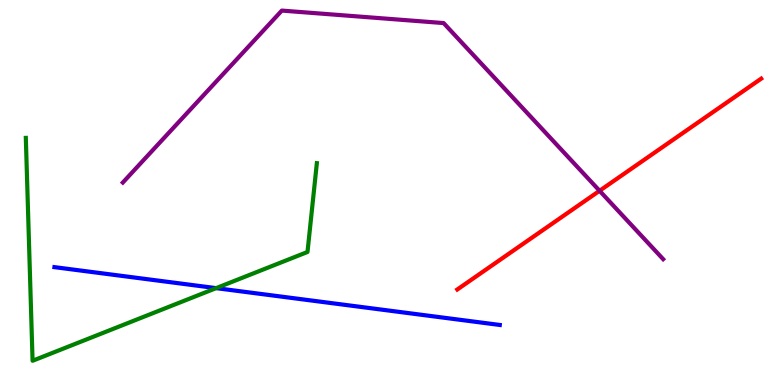[{'lines': ['blue', 'red'], 'intersections': []}, {'lines': ['green', 'red'], 'intersections': []}, {'lines': ['purple', 'red'], 'intersections': [{'x': 7.74, 'y': 5.04}]}, {'lines': ['blue', 'green'], 'intersections': [{'x': 2.79, 'y': 2.52}]}, {'lines': ['blue', 'purple'], 'intersections': []}, {'lines': ['green', 'purple'], 'intersections': []}]